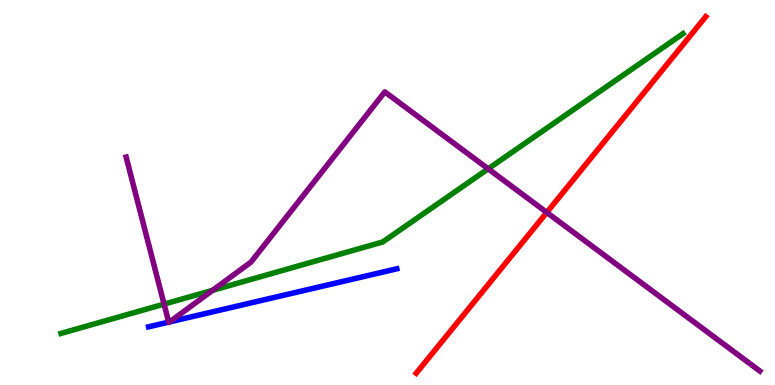[{'lines': ['blue', 'red'], 'intersections': []}, {'lines': ['green', 'red'], 'intersections': []}, {'lines': ['purple', 'red'], 'intersections': [{'x': 7.06, 'y': 4.48}]}, {'lines': ['blue', 'green'], 'intersections': []}, {'lines': ['blue', 'purple'], 'intersections': [{'x': 2.18, 'y': 1.63}, {'x': 2.19, 'y': 1.64}]}, {'lines': ['green', 'purple'], 'intersections': [{'x': 2.12, 'y': 2.1}, {'x': 2.74, 'y': 2.46}, {'x': 6.3, 'y': 5.62}]}]